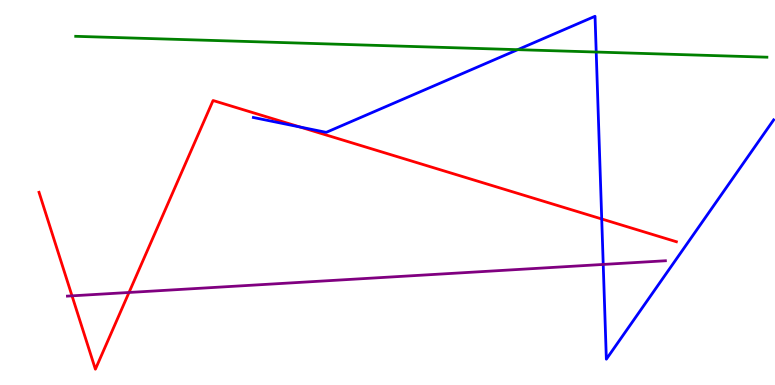[{'lines': ['blue', 'red'], 'intersections': [{'x': 3.87, 'y': 6.7}, {'x': 7.76, 'y': 4.31}]}, {'lines': ['green', 'red'], 'intersections': []}, {'lines': ['purple', 'red'], 'intersections': [{'x': 0.929, 'y': 2.32}, {'x': 1.66, 'y': 2.4}]}, {'lines': ['blue', 'green'], 'intersections': [{'x': 6.68, 'y': 8.71}, {'x': 7.69, 'y': 8.65}]}, {'lines': ['blue', 'purple'], 'intersections': [{'x': 7.78, 'y': 3.13}]}, {'lines': ['green', 'purple'], 'intersections': []}]